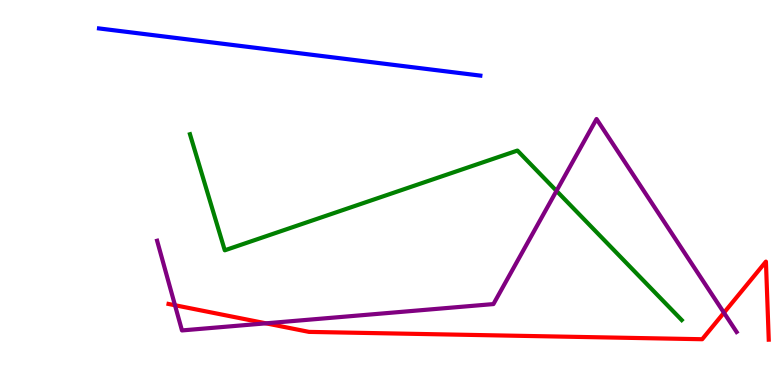[{'lines': ['blue', 'red'], 'intersections': []}, {'lines': ['green', 'red'], 'intersections': []}, {'lines': ['purple', 'red'], 'intersections': [{'x': 2.26, 'y': 2.07}, {'x': 3.43, 'y': 1.6}, {'x': 9.34, 'y': 1.88}]}, {'lines': ['blue', 'green'], 'intersections': []}, {'lines': ['blue', 'purple'], 'intersections': []}, {'lines': ['green', 'purple'], 'intersections': [{'x': 7.18, 'y': 5.04}]}]